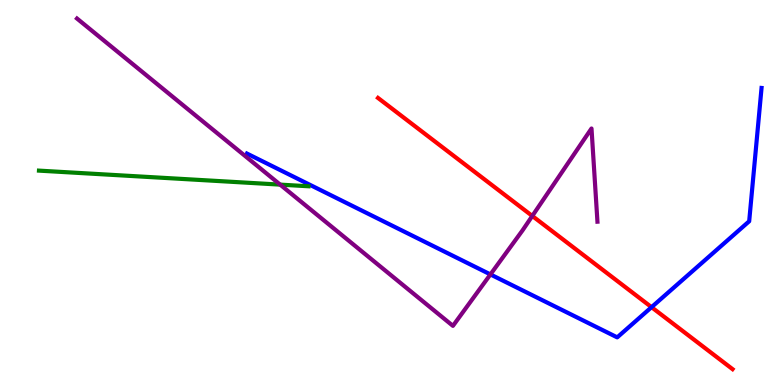[{'lines': ['blue', 'red'], 'intersections': [{'x': 8.41, 'y': 2.02}]}, {'lines': ['green', 'red'], 'intersections': []}, {'lines': ['purple', 'red'], 'intersections': [{'x': 6.87, 'y': 4.39}]}, {'lines': ['blue', 'green'], 'intersections': []}, {'lines': ['blue', 'purple'], 'intersections': [{'x': 6.33, 'y': 2.87}]}, {'lines': ['green', 'purple'], 'intersections': [{'x': 3.61, 'y': 5.2}]}]